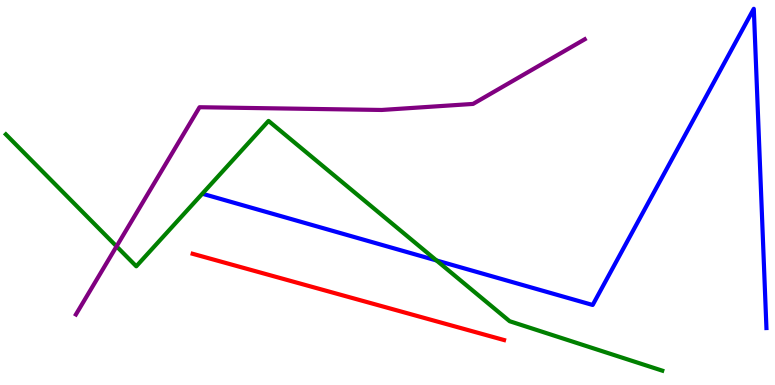[{'lines': ['blue', 'red'], 'intersections': []}, {'lines': ['green', 'red'], 'intersections': []}, {'lines': ['purple', 'red'], 'intersections': []}, {'lines': ['blue', 'green'], 'intersections': [{'x': 5.63, 'y': 3.23}]}, {'lines': ['blue', 'purple'], 'intersections': []}, {'lines': ['green', 'purple'], 'intersections': [{'x': 1.5, 'y': 3.6}]}]